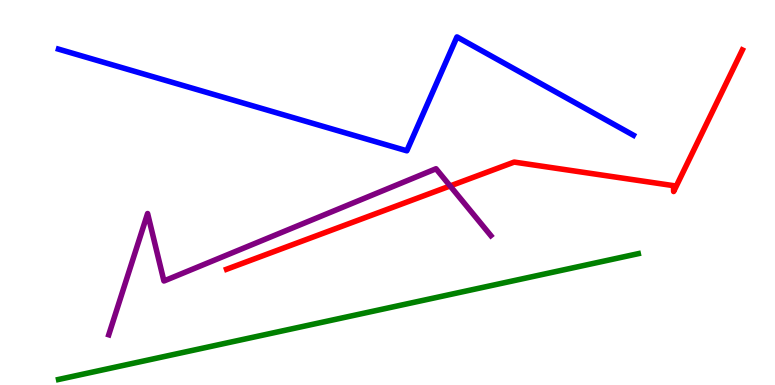[{'lines': ['blue', 'red'], 'intersections': []}, {'lines': ['green', 'red'], 'intersections': []}, {'lines': ['purple', 'red'], 'intersections': [{'x': 5.81, 'y': 5.17}]}, {'lines': ['blue', 'green'], 'intersections': []}, {'lines': ['blue', 'purple'], 'intersections': []}, {'lines': ['green', 'purple'], 'intersections': []}]